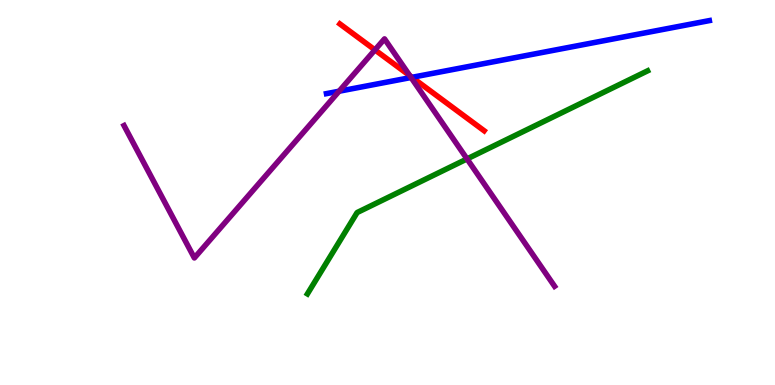[{'lines': ['blue', 'red'], 'intersections': [{'x': 5.32, 'y': 7.99}]}, {'lines': ['green', 'red'], 'intersections': []}, {'lines': ['purple', 'red'], 'intersections': [{'x': 4.84, 'y': 8.7}, {'x': 5.29, 'y': 8.03}]}, {'lines': ['blue', 'green'], 'intersections': []}, {'lines': ['blue', 'purple'], 'intersections': [{'x': 4.38, 'y': 7.63}, {'x': 5.3, 'y': 7.99}]}, {'lines': ['green', 'purple'], 'intersections': [{'x': 6.03, 'y': 5.87}]}]